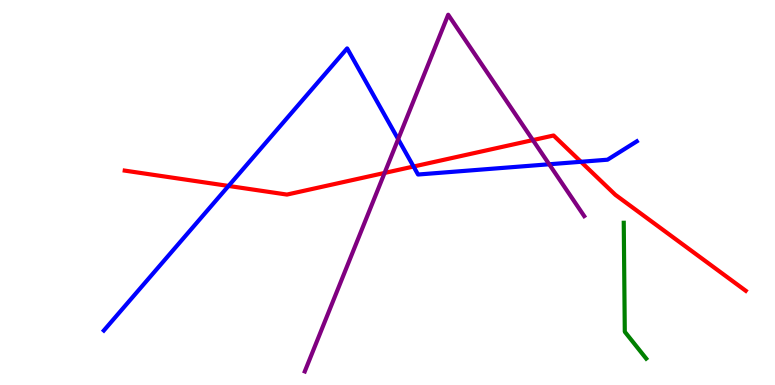[{'lines': ['blue', 'red'], 'intersections': [{'x': 2.95, 'y': 5.17}, {'x': 5.34, 'y': 5.67}, {'x': 7.5, 'y': 5.8}]}, {'lines': ['green', 'red'], 'intersections': []}, {'lines': ['purple', 'red'], 'intersections': [{'x': 4.96, 'y': 5.51}, {'x': 6.88, 'y': 6.36}]}, {'lines': ['blue', 'green'], 'intersections': []}, {'lines': ['blue', 'purple'], 'intersections': [{'x': 5.14, 'y': 6.39}, {'x': 7.09, 'y': 5.73}]}, {'lines': ['green', 'purple'], 'intersections': []}]